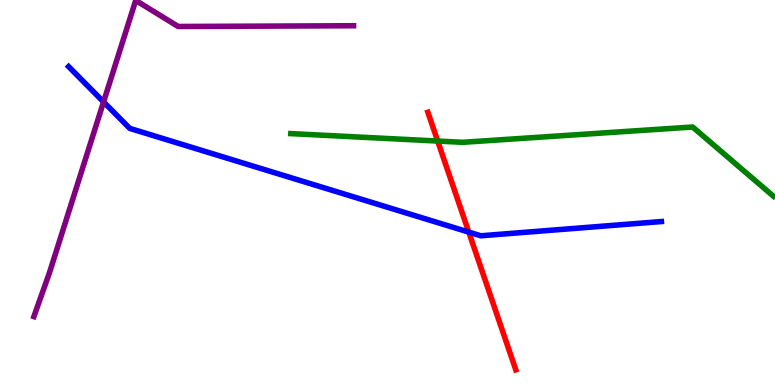[{'lines': ['blue', 'red'], 'intersections': [{'x': 6.05, 'y': 3.97}]}, {'lines': ['green', 'red'], 'intersections': [{'x': 5.65, 'y': 6.34}]}, {'lines': ['purple', 'red'], 'intersections': []}, {'lines': ['blue', 'green'], 'intersections': []}, {'lines': ['blue', 'purple'], 'intersections': [{'x': 1.34, 'y': 7.35}]}, {'lines': ['green', 'purple'], 'intersections': []}]